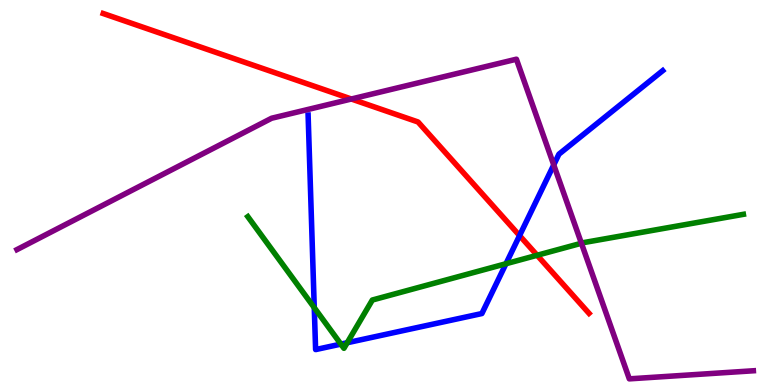[{'lines': ['blue', 'red'], 'intersections': [{'x': 6.7, 'y': 3.88}]}, {'lines': ['green', 'red'], 'intersections': [{'x': 6.93, 'y': 3.37}]}, {'lines': ['purple', 'red'], 'intersections': [{'x': 4.53, 'y': 7.43}]}, {'lines': ['blue', 'green'], 'intersections': [{'x': 4.06, 'y': 2.01}, {'x': 4.4, 'y': 1.06}, {'x': 4.48, 'y': 1.1}, {'x': 6.53, 'y': 3.15}]}, {'lines': ['blue', 'purple'], 'intersections': [{'x': 7.15, 'y': 5.72}]}, {'lines': ['green', 'purple'], 'intersections': [{'x': 7.5, 'y': 3.68}]}]